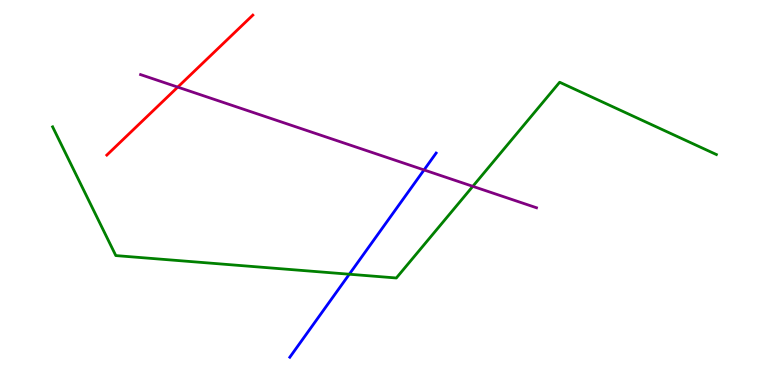[{'lines': ['blue', 'red'], 'intersections': []}, {'lines': ['green', 'red'], 'intersections': []}, {'lines': ['purple', 'red'], 'intersections': [{'x': 2.29, 'y': 7.74}]}, {'lines': ['blue', 'green'], 'intersections': [{'x': 4.51, 'y': 2.88}]}, {'lines': ['blue', 'purple'], 'intersections': [{'x': 5.47, 'y': 5.59}]}, {'lines': ['green', 'purple'], 'intersections': [{'x': 6.1, 'y': 5.16}]}]